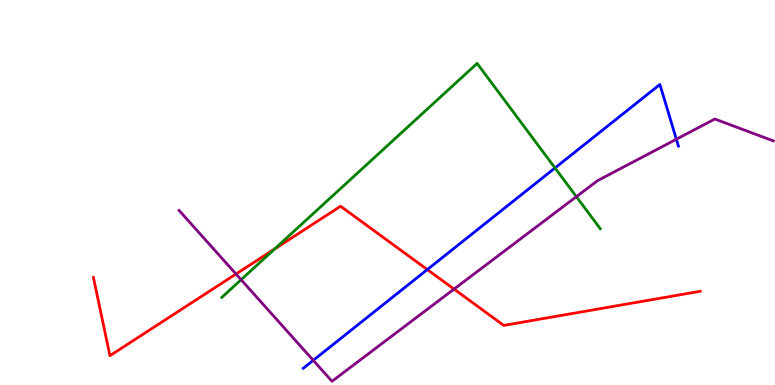[{'lines': ['blue', 'red'], 'intersections': [{'x': 5.51, 'y': 3.0}]}, {'lines': ['green', 'red'], 'intersections': [{'x': 3.54, 'y': 3.53}]}, {'lines': ['purple', 'red'], 'intersections': [{'x': 3.05, 'y': 2.88}, {'x': 5.86, 'y': 2.49}]}, {'lines': ['blue', 'green'], 'intersections': [{'x': 7.16, 'y': 5.64}]}, {'lines': ['blue', 'purple'], 'intersections': [{'x': 4.04, 'y': 0.641}, {'x': 8.73, 'y': 6.38}]}, {'lines': ['green', 'purple'], 'intersections': [{'x': 3.11, 'y': 2.73}, {'x': 7.44, 'y': 4.89}]}]